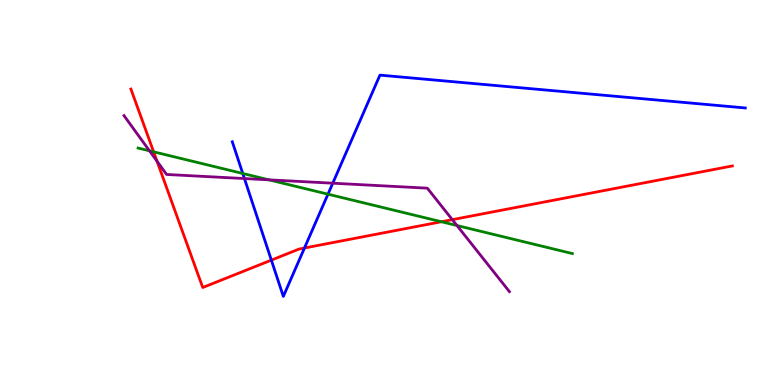[{'lines': ['blue', 'red'], 'intersections': [{'x': 3.5, 'y': 3.24}, {'x': 3.93, 'y': 3.56}]}, {'lines': ['green', 'red'], 'intersections': [{'x': 1.98, 'y': 6.06}, {'x': 5.7, 'y': 4.24}]}, {'lines': ['purple', 'red'], 'intersections': [{'x': 2.03, 'y': 5.81}, {'x': 5.84, 'y': 4.29}]}, {'lines': ['blue', 'green'], 'intersections': [{'x': 3.13, 'y': 5.49}, {'x': 4.23, 'y': 4.96}]}, {'lines': ['blue', 'purple'], 'intersections': [{'x': 3.15, 'y': 5.36}, {'x': 4.29, 'y': 5.24}]}, {'lines': ['green', 'purple'], 'intersections': [{'x': 1.93, 'y': 6.08}, {'x': 3.47, 'y': 5.33}, {'x': 5.9, 'y': 4.14}]}]